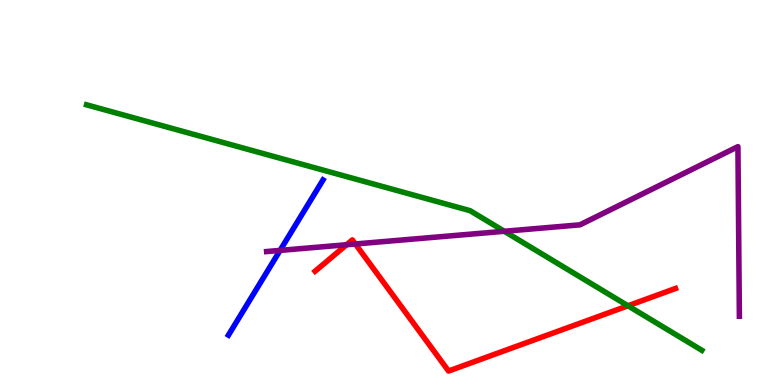[{'lines': ['blue', 'red'], 'intersections': []}, {'lines': ['green', 'red'], 'intersections': [{'x': 8.1, 'y': 2.06}]}, {'lines': ['purple', 'red'], 'intersections': [{'x': 4.47, 'y': 3.64}, {'x': 4.59, 'y': 3.66}]}, {'lines': ['blue', 'green'], 'intersections': []}, {'lines': ['blue', 'purple'], 'intersections': [{'x': 3.61, 'y': 3.5}]}, {'lines': ['green', 'purple'], 'intersections': [{'x': 6.51, 'y': 3.99}]}]